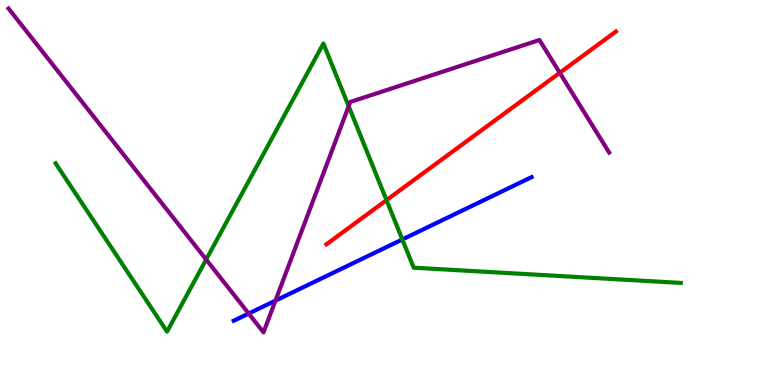[{'lines': ['blue', 'red'], 'intersections': []}, {'lines': ['green', 'red'], 'intersections': [{'x': 4.99, 'y': 4.8}]}, {'lines': ['purple', 'red'], 'intersections': [{'x': 7.22, 'y': 8.11}]}, {'lines': ['blue', 'green'], 'intersections': [{'x': 5.19, 'y': 3.78}]}, {'lines': ['blue', 'purple'], 'intersections': [{'x': 3.21, 'y': 1.86}, {'x': 3.55, 'y': 2.19}]}, {'lines': ['green', 'purple'], 'intersections': [{'x': 2.66, 'y': 3.26}, {'x': 4.5, 'y': 7.24}]}]